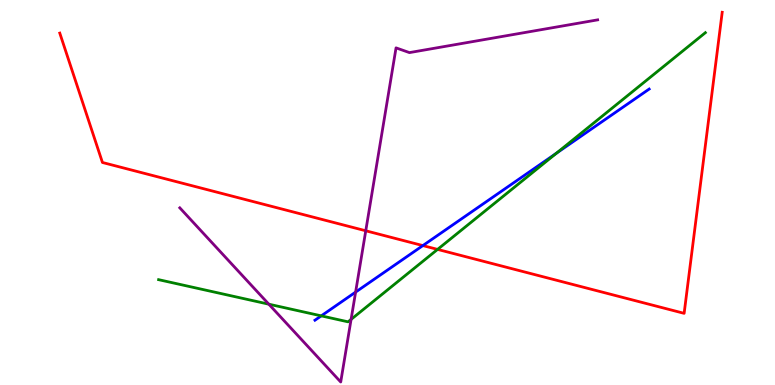[{'lines': ['blue', 'red'], 'intersections': [{'x': 5.46, 'y': 3.62}]}, {'lines': ['green', 'red'], 'intersections': [{'x': 5.65, 'y': 3.52}]}, {'lines': ['purple', 'red'], 'intersections': [{'x': 4.72, 'y': 4.01}]}, {'lines': ['blue', 'green'], 'intersections': [{'x': 4.15, 'y': 1.8}, {'x': 7.18, 'y': 6.02}]}, {'lines': ['blue', 'purple'], 'intersections': [{'x': 4.59, 'y': 2.41}]}, {'lines': ['green', 'purple'], 'intersections': [{'x': 3.47, 'y': 2.1}, {'x': 4.53, 'y': 1.7}]}]